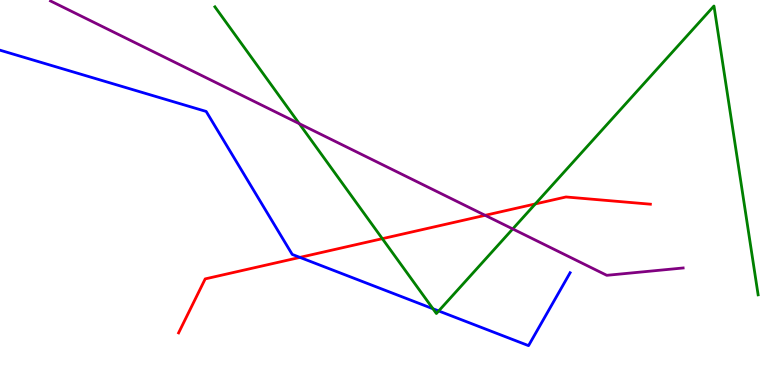[{'lines': ['blue', 'red'], 'intersections': [{'x': 3.87, 'y': 3.31}]}, {'lines': ['green', 'red'], 'intersections': [{'x': 4.93, 'y': 3.8}, {'x': 6.91, 'y': 4.7}]}, {'lines': ['purple', 'red'], 'intersections': [{'x': 6.26, 'y': 4.41}]}, {'lines': ['blue', 'green'], 'intersections': [{'x': 5.59, 'y': 1.98}, {'x': 5.66, 'y': 1.92}]}, {'lines': ['blue', 'purple'], 'intersections': []}, {'lines': ['green', 'purple'], 'intersections': [{'x': 3.86, 'y': 6.79}, {'x': 6.62, 'y': 4.05}]}]